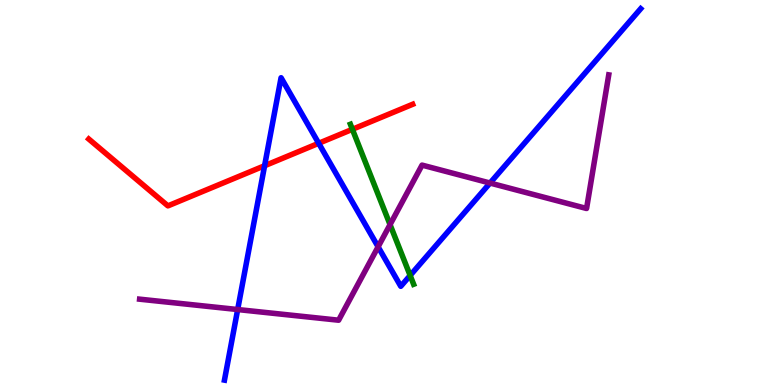[{'lines': ['blue', 'red'], 'intersections': [{'x': 3.41, 'y': 5.69}, {'x': 4.11, 'y': 6.28}]}, {'lines': ['green', 'red'], 'intersections': [{'x': 4.55, 'y': 6.64}]}, {'lines': ['purple', 'red'], 'intersections': []}, {'lines': ['blue', 'green'], 'intersections': [{'x': 5.29, 'y': 2.85}]}, {'lines': ['blue', 'purple'], 'intersections': [{'x': 3.07, 'y': 1.96}, {'x': 4.88, 'y': 3.59}, {'x': 6.32, 'y': 5.25}]}, {'lines': ['green', 'purple'], 'intersections': [{'x': 5.03, 'y': 4.17}]}]